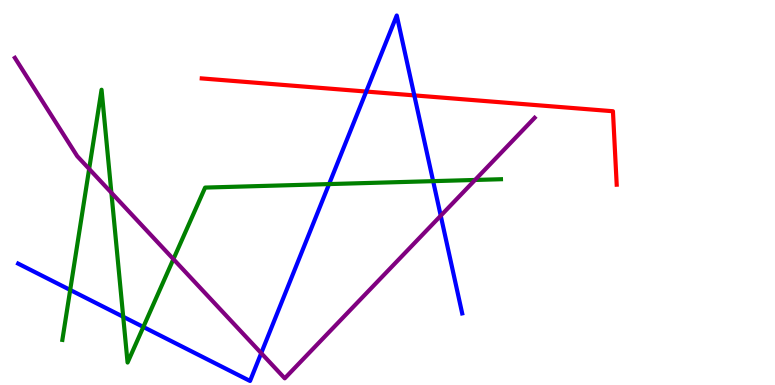[{'lines': ['blue', 'red'], 'intersections': [{'x': 4.73, 'y': 7.62}, {'x': 5.35, 'y': 7.52}]}, {'lines': ['green', 'red'], 'intersections': []}, {'lines': ['purple', 'red'], 'intersections': []}, {'lines': ['blue', 'green'], 'intersections': [{'x': 0.906, 'y': 2.47}, {'x': 1.59, 'y': 1.77}, {'x': 1.85, 'y': 1.51}, {'x': 4.25, 'y': 5.22}, {'x': 5.59, 'y': 5.3}]}, {'lines': ['blue', 'purple'], 'intersections': [{'x': 3.37, 'y': 0.828}, {'x': 5.69, 'y': 4.4}]}, {'lines': ['green', 'purple'], 'intersections': [{'x': 1.15, 'y': 5.61}, {'x': 1.44, 'y': 4.99}, {'x': 2.24, 'y': 3.27}, {'x': 6.13, 'y': 5.33}]}]